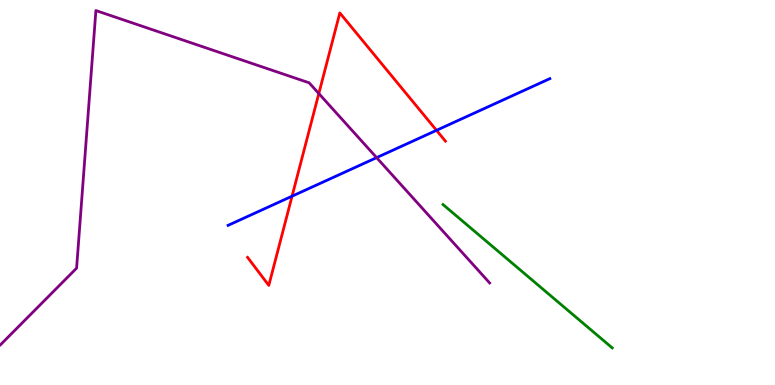[{'lines': ['blue', 'red'], 'intersections': [{'x': 3.77, 'y': 4.9}, {'x': 5.63, 'y': 6.61}]}, {'lines': ['green', 'red'], 'intersections': []}, {'lines': ['purple', 'red'], 'intersections': [{'x': 4.11, 'y': 7.57}]}, {'lines': ['blue', 'green'], 'intersections': []}, {'lines': ['blue', 'purple'], 'intersections': [{'x': 4.86, 'y': 5.91}]}, {'lines': ['green', 'purple'], 'intersections': []}]